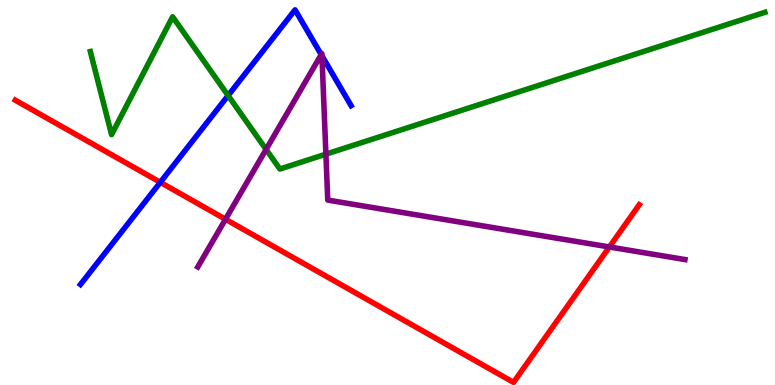[{'lines': ['blue', 'red'], 'intersections': [{'x': 2.07, 'y': 5.26}]}, {'lines': ['green', 'red'], 'intersections': []}, {'lines': ['purple', 'red'], 'intersections': [{'x': 2.91, 'y': 4.31}, {'x': 7.86, 'y': 3.59}]}, {'lines': ['blue', 'green'], 'intersections': [{'x': 2.94, 'y': 7.52}]}, {'lines': ['blue', 'purple'], 'intersections': [{'x': 4.14, 'y': 8.58}, {'x': 4.15, 'y': 8.55}]}, {'lines': ['green', 'purple'], 'intersections': [{'x': 3.43, 'y': 6.12}, {'x': 4.21, 'y': 6.0}]}]